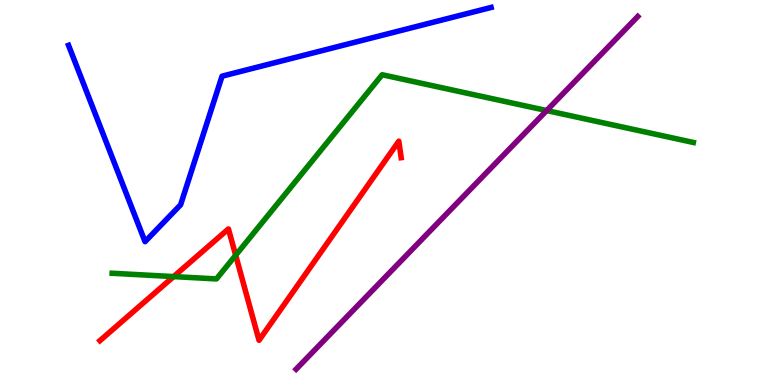[{'lines': ['blue', 'red'], 'intersections': []}, {'lines': ['green', 'red'], 'intersections': [{'x': 2.24, 'y': 2.82}, {'x': 3.04, 'y': 3.37}]}, {'lines': ['purple', 'red'], 'intersections': []}, {'lines': ['blue', 'green'], 'intersections': []}, {'lines': ['blue', 'purple'], 'intersections': []}, {'lines': ['green', 'purple'], 'intersections': [{'x': 7.05, 'y': 7.13}]}]